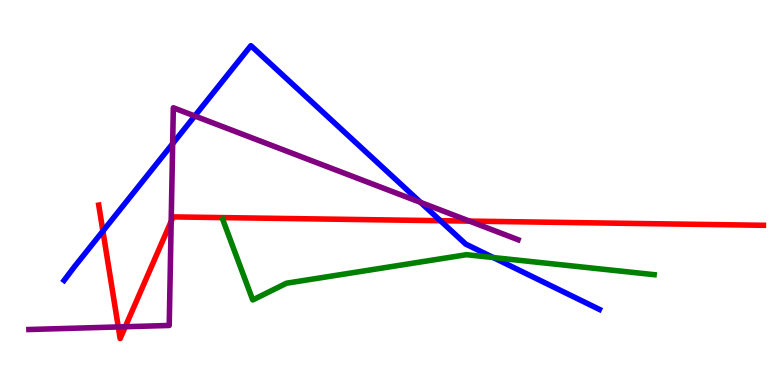[{'lines': ['blue', 'red'], 'intersections': [{'x': 1.33, 'y': 4.0}, {'x': 5.68, 'y': 4.27}]}, {'lines': ['green', 'red'], 'intersections': []}, {'lines': ['purple', 'red'], 'intersections': [{'x': 1.53, 'y': 1.51}, {'x': 1.62, 'y': 1.51}, {'x': 2.21, 'y': 4.25}, {'x': 6.06, 'y': 4.26}]}, {'lines': ['blue', 'green'], 'intersections': [{'x': 6.36, 'y': 3.31}]}, {'lines': ['blue', 'purple'], 'intersections': [{'x': 2.23, 'y': 6.27}, {'x': 2.51, 'y': 6.99}, {'x': 5.43, 'y': 4.74}]}, {'lines': ['green', 'purple'], 'intersections': []}]